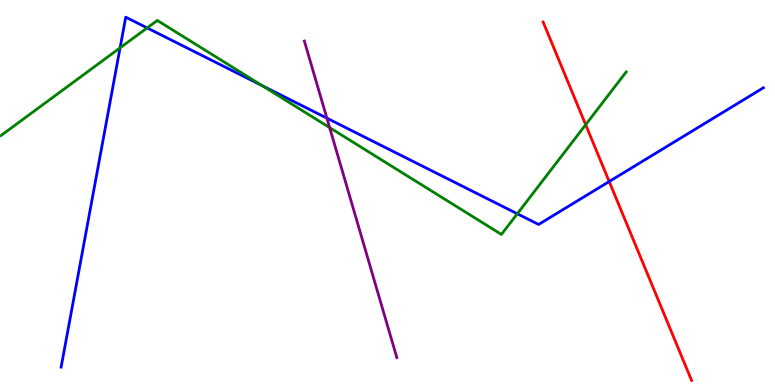[{'lines': ['blue', 'red'], 'intersections': [{'x': 7.86, 'y': 5.28}]}, {'lines': ['green', 'red'], 'intersections': [{'x': 7.56, 'y': 6.76}]}, {'lines': ['purple', 'red'], 'intersections': []}, {'lines': ['blue', 'green'], 'intersections': [{'x': 1.55, 'y': 8.76}, {'x': 1.9, 'y': 9.28}, {'x': 3.38, 'y': 7.77}, {'x': 6.67, 'y': 4.45}]}, {'lines': ['blue', 'purple'], 'intersections': [{'x': 4.22, 'y': 6.93}]}, {'lines': ['green', 'purple'], 'intersections': [{'x': 4.25, 'y': 6.69}]}]